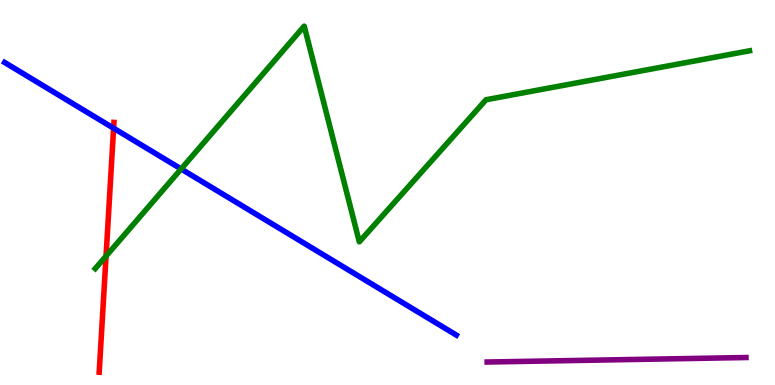[{'lines': ['blue', 'red'], 'intersections': [{'x': 1.47, 'y': 6.67}]}, {'lines': ['green', 'red'], 'intersections': [{'x': 1.37, 'y': 3.35}]}, {'lines': ['purple', 'red'], 'intersections': []}, {'lines': ['blue', 'green'], 'intersections': [{'x': 2.34, 'y': 5.61}]}, {'lines': ['blue', 'purple'], 'intersections': []}, {'lines': ['green', 'purple'], 'intersections': []}]